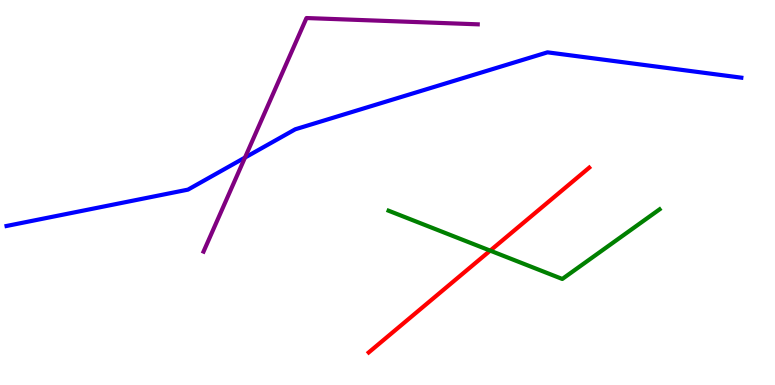[{'lines': ['blue', 'red'], 'intersections': []}, {'lines': ['green', 'red'], 'intersections': [{'x': 6.33, 'y': 3.49}]}, {'lines': ['purple', 'red'], 'intersections': []}, {'lines': ['blue', 'green'], 'intersections': []}, {'lines': ['blue', 'purple'], 'intersections': [{'x': 3.16, 'y': 5.91}]}, {'lines': ['green', 'purple'], 'intersections': []}]